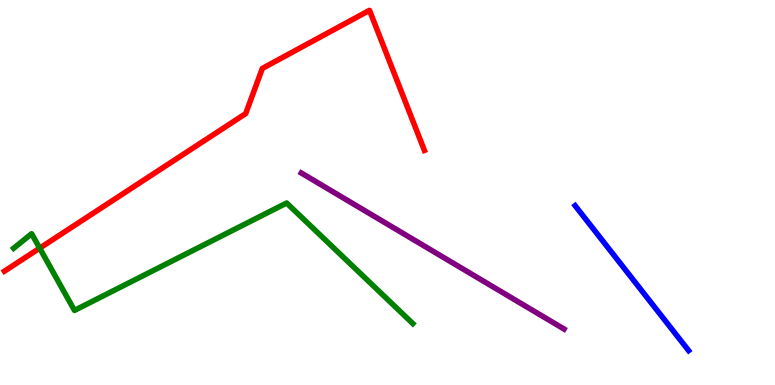[{'lines': ['blue', 'red'], 'intersections': []}, {'lines': ['green', 'red'], 'intersections': [{'x': 0.512, 'y': 3.55}]}, {'lines': ['purple', 'red'], 'intersections': []}, {'lines': ['blue', 'green'], 'intersections': []}, {'lines': ['blue', 'purple'], 'intersections': []}, {'lines': ['green', 'purple'], 'intersections': []}]